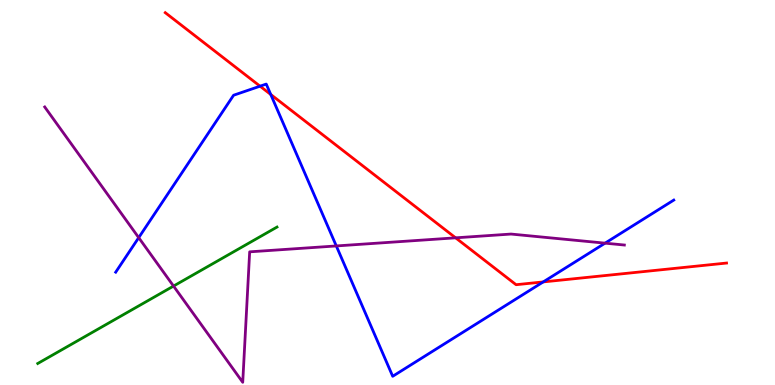[{'lines': ['blue', 'red'], 'intersections': [{'x': 3.36, 'y': 7.76}, {'x': 3.49, 'y': 7.55}, {'x': 7.01, 'y': 2.68}]}, {'lines': ['green', 'red'], 'intersections': []}, {'lines': ['purple', 'red'], 'intersections': [{'x': 5.88, 'y': 3.82}]}, {'lines': ['blue', 'green'], 'intersections': []}, {'lines': ['blue', 'purple'], 'intersections': [{'x': 1.79, 'y': 3.83}, {'x': 4.34, 'y': 3.61}, {'x': 7.81, 'y': 3.68}]}, {'lines': ['green', 'purple'], 'intersections': [{'x': 2.24, 'y': 2.57}]}]